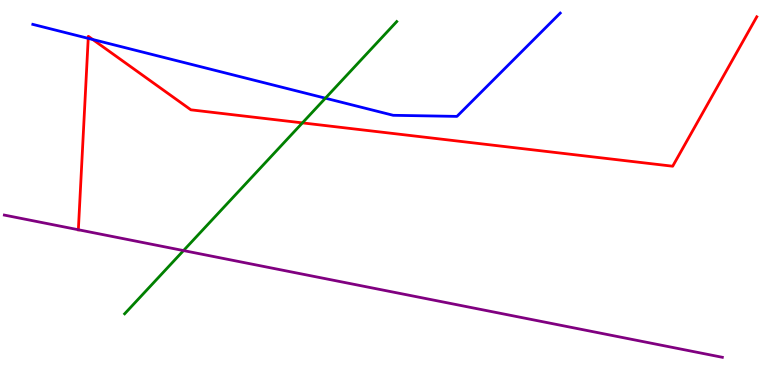[{'lines': ['blue', 'red'], 'intersections': [{'x': 1.14, 'y': 9.0}, {'x': 1.2, 'y': 8.97}]}, {'lines': ['green', 'red'], 'intersections': [{'x': 3.9, 'y': 6.81}]}, {'lines': ['purple', 'red'], 'intersections': [{'x': 1.01, 'y': 4.03}]}, {'lines': ['blue', 'green'], 'intersections': [{'x': 4.2, 'y': 7.45}]}, {'lines': ['blue', 'purple'], 'intersections': []}, {'lines': ['green', 'purple'], 'intersections': [{'x': 2.37, 'y': 3.49}]}]